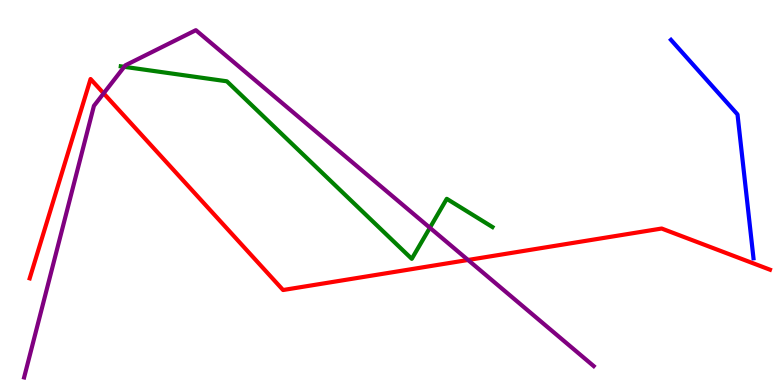[{'lines': ['blue', 'red'], 'intersections': []}, {'lines': ['green', 'red'], 'intersections': []}, {'lines': ['purple', 'red'], 'intersections': [{'x': 1.34, 'y': 7.58}, {'x': 6.04, 'y': 3.25}]}, {'lines': ['blue', 'green'], 'intersections': []}, {'lines': ['blue', 'purple'], 'intersections': []}, {'lines': ['green', 'purple'], 'intersections': [{'x': 1.6, 'y': 8.26}, {'x': 5.55, 'y': 4.08}]}]